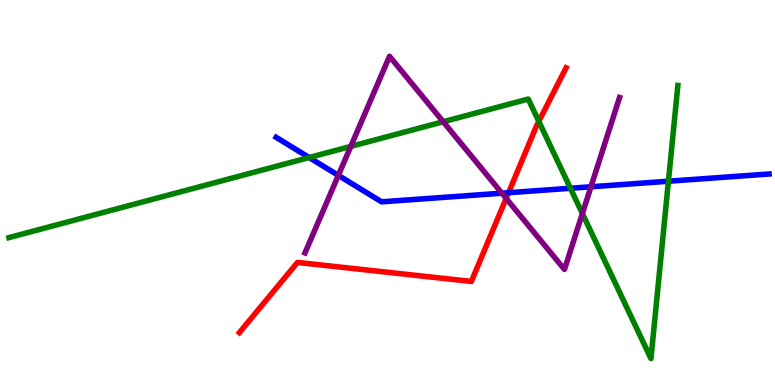[{'lines': ['blue', 'red'], 'intersections': [{'x': 6.56, 'y': 4.99}]}, {'lines': ['green', 'red'], 'intersections': [{'x': 6.95, 'y': 6.85}]}, {'lines': ['purple', 'red'], 'intersections': [{'x': 6.53, 'y': 4.85}]}, {'lines': ['blue', 'green'], 'intersections': [{'x': 3.99, 'y': 5.91}, {'x': 7.36, 'y': 5.11}, {'x': 8.62, 'y': 5.29}]}, {'lines': ['blue', 'purple'], 'intersections': [{'x': 4.37, 'y': 5.44}, {'x': 6.48, 'y': 4.98}, {'x': 7.63, 'y': 5.15}]}, {'lines': ['green', 'purple'], 'intersections': [{'x': 4.53, 'y': 6.2}, {'x': 5.72, 'y': 6.84}, {'x': 7.51, 'y': 4.45}]}]